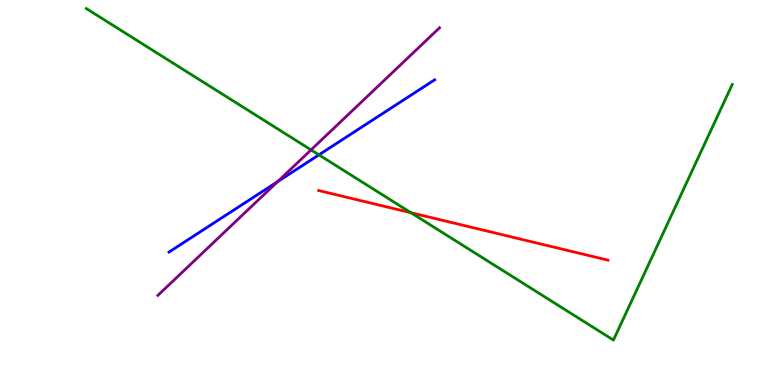[{'lines': ['blue', 'red'], 'intersections': []}, {'lines': ['green', 'red'], 'intersections': [{'x': 5.3, 'y': 4.47}]}, {'lines': ['purple', 'red'], 'intersections': []}, {'lines': ['blue', 'green'], 'intersections': [{'x': 4.12, 'y': 5.98}]}, {'lines': ['blue', 'purple'], 'intersections': [{'x': 3.58, 'y': 5.28}]}, {'lines': ['green', 'purple'], 'intersections': [{'x': 4.01, 'y': 6.11}]}]